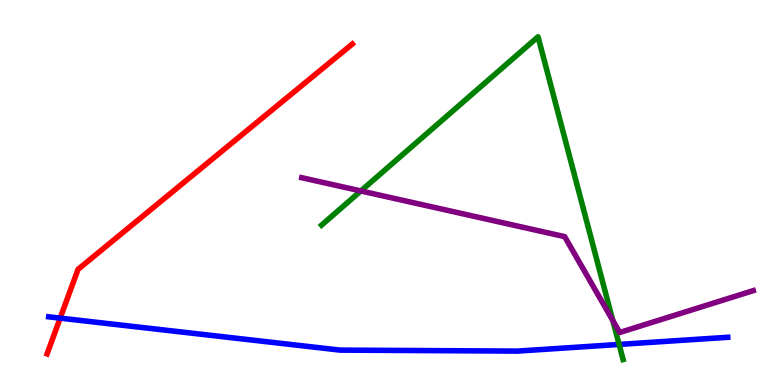[{'lines': ['blue', 'red'], 'intersections': [{'x': 0.776, 'y': 1.74}]}, {'lines': ['green', 'red'], 'intersections': []}, {'lines': ['purple', 'red'], 'intersections': []}, {'lines': ['blue', 'green'], 'intersections': [{'x': 7.99, 'y': 1.05}]}, {'lines': ['blue', 'purple'], 'intersections': []}, {'lines': ['green', 'purple'], 'intersections': [{'x': 4.66, 'y': 5.04}, {'x': 7.91, 'y': 1.68}]}]